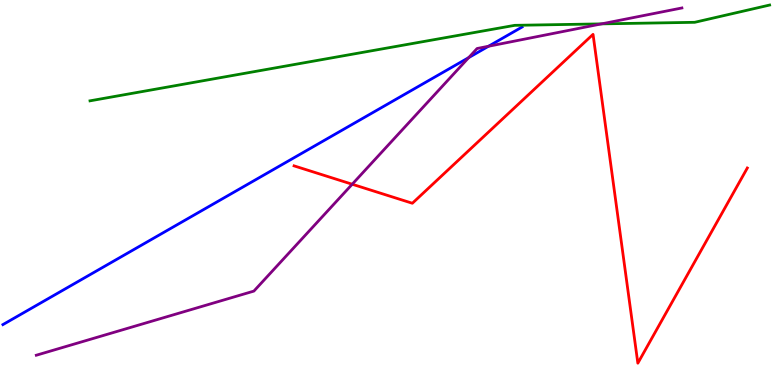[{'lines': ['blue', 'red'], 'intersections': []}, {'lines': ['green', 'red'], 'intersections': []}, {'lines': ['purple', 'red'], 'intersections': [{'x': 4.54, 'y': 5.21}]}, {'lines': ['blue', 'green'], 'intersections': []}, {'lines': ['blue', 'purple'], 'intersections': [{'x': 6.05, 'y': 8.5}, {'x': 6.3, 'y': 8.8}]}, {'lines': ['green', 'purple'], 'intersections': [{'x': 7.76, 'y': 9.38}]}]